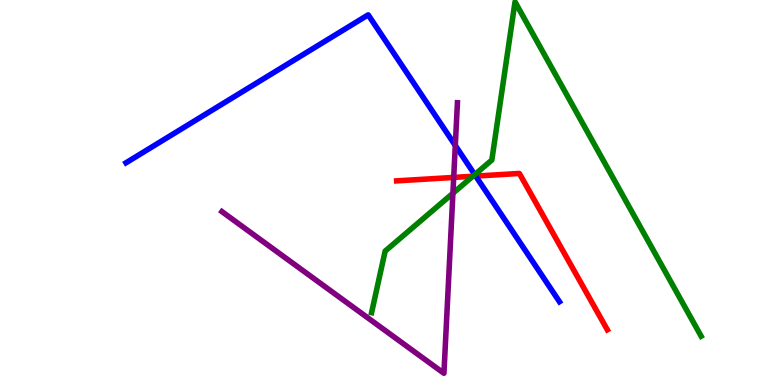[{'lines': ['blue', 'red'], 'intersections': [{'x': 6.14, 'y': 5.43}]}, {'lines': ['green', 'red'], 'intersections': [{'x': 6.1, 'y': 5.42}]}, {'lines': ['purple', 'red'], 'intersections': [{'x': 5.85, 'y': 5.39}]}, {'lines': ['blue', 'green'], 'intersections': [{'x': 6.13, 'y': 5.46}]}, {'lines': ['blue', 'purple'], 'intersections': [{'x': 5.87, 'y': 6.22}]}, {'lines': ['green', 'purple'], 'intersections': [{'x': 5.84, 'y': 4.98}]}]